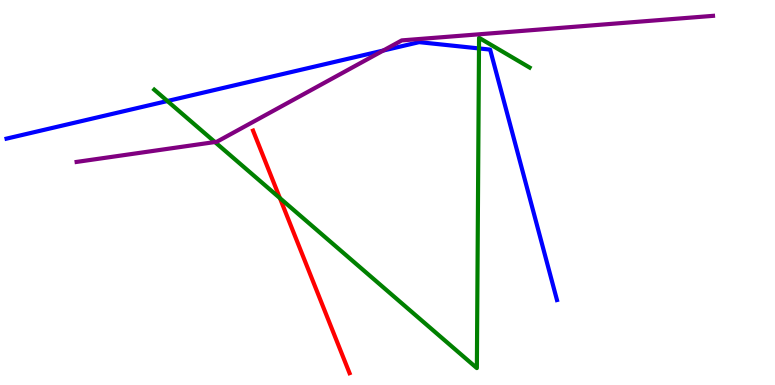[{'lines': ['blue', 'red'], 'intersections': []}, {'lines': ['green', 'red'], 'intersections': [{'x': 3.61, 'y': 4.85}]}, {'lines': ['purple', 'red'], 'intersections': []}, {'lines': ['blue', 'green'], 'intersections': [{'x': 2.16, 'y': 7.38}, {'x': 6.18, 'y': 8.74}]}, {'lines': ['blue', 'purple'], 'intersections': [{'x': 4.95, 'y': 8.69}]}, {'lines': ['green', 'purple'], 'intersections': [{'x': 2.77, 'y': 6.31}]}]